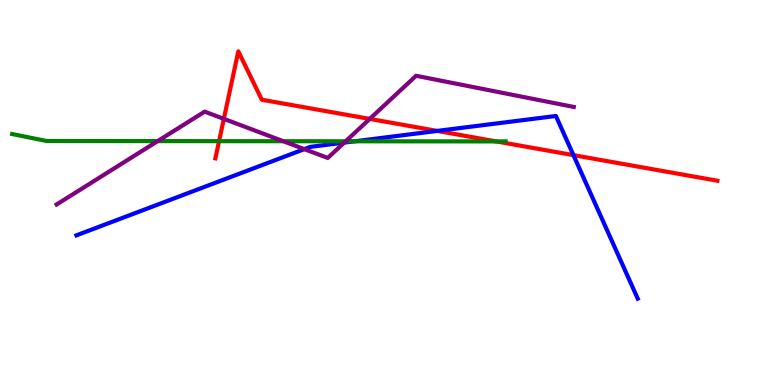[{'lines': ['blue', 'red'], 'intersections': [{'x': 5.64, 'y': 6.6}, {'x': 7.4, 'y': 5.97}]}, {'lines': ['green', 'red'], 'intersections': [{'x': 2.83, 'y': 6.33}, {'x': 6.4, 'y': 6.33}]}, {'lines': ['purple', 'red'], 'intersections': [{'x': 2.89, 'y': 6.91}, {'x': 4.77, 'y': 6.91}]}, {'lines': ['blue', 'green'], 'intersections': [{'x': 4.58, 'y': 6.33}]}, {'lines': ['blue', 'purple'], 'intersections': [{'x': 3.93, 'y': 6.13}, {'x': 4.44, 'y': 6.3}]}, {'lines': ['green', 'purple'], 'intersections': [{'x': 2.03, 'y': 6.34}, {'x': 3.66, 'y': 6.33}, {'x': 4.46, 'y': 6.33}]}]